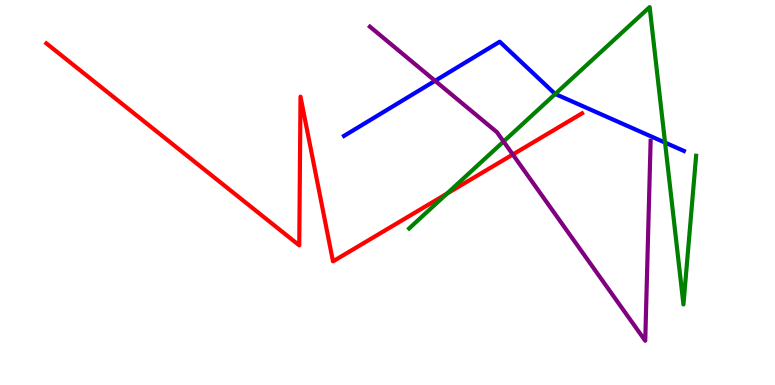[{'lines': ['blue', 'red'], 'intersections': []}, {'lines': ['green', 'red'], 'intersections': [{'x': 5.77, 'y': 4.97}]}, {'lines': ['purple', 'red'], 'intersections': [{'x': 6.62, 'y': 5.99}]}, {'lines': ['blue', 'green'], 'intersections': [{'x': 7.16, 'y': 7.56}, {'x': 8.58, 'y': 6.3}]}, {'lines': ['blue', 'purple'], 'intersections': [{'x': 5.61, 'y': 7.9}]}, {'lines': ['green', 'purple'], 'intersections': [{'x': 6.5, 'y': 6.32}]}]